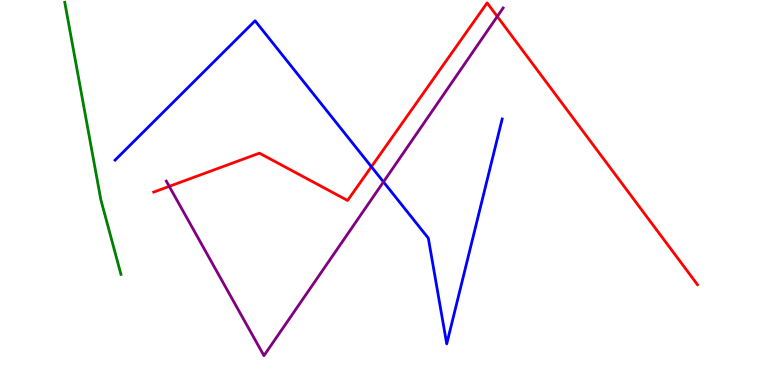[{'lines': ['blue', 'red'], 'intersections': [{'x': 4.79, 'y': 5.67}]}, {'lines': ['green', 'red'], 'intersections': []}, {'lines': ['purple', 'red'], 'intersections': [{'x': 2.18, 'y': 5.16}, {'x': 6.42, 'y': 9.57}]}, {'lines': ['blue', 'green'], 'intersections': []}, {'lines': ['blue', 'purple'], 'intersections': [{'x': 4.95, 'y': 5.28}]}, {'lines': ['green', 'purple'], 'intersections': []}]